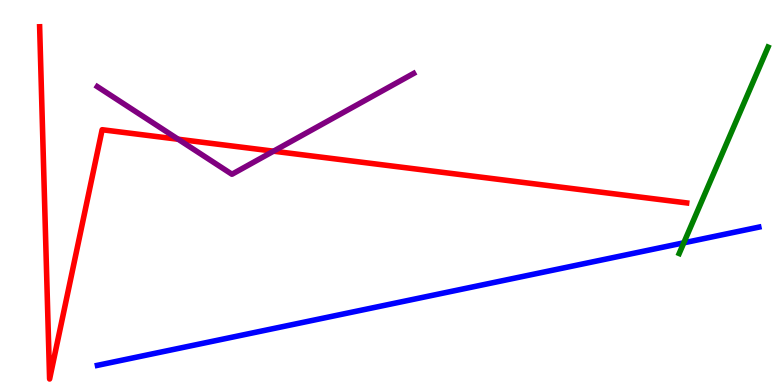[{'lines': ['blue', 'red'], 'intersections': []}, {'lines': ['green', 'red'], 'intersections': []}, {'lines': ['purple', 'red'], 'intersections': [{'x': 2.3, 'y': 6.38}, {'x': 3.53, 'y': 6.07}]}, {'lines': ['blue', 'green'], 'intersections': [{'x': 8.82, 'y': 3.69}]}, {'lines': ['blue', 'purple'], 'intersections': []}, {'lines': ['green', 'purple'], 'intersections': []}]